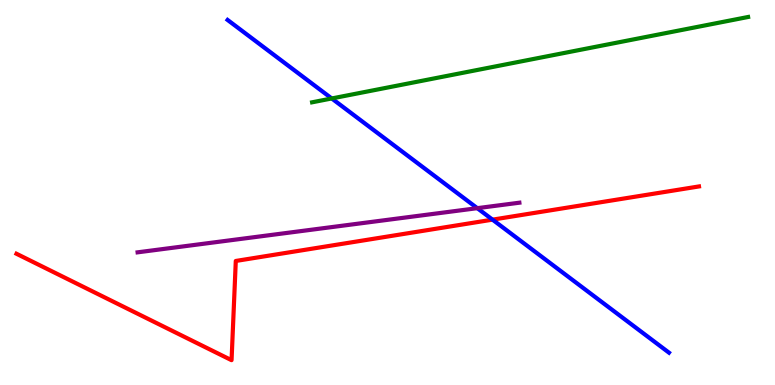[{'lines': ['blue', 'red'], 'intersections': [{'x': 6.36, 'y': 4.29}]}, {'lines': ['green', 'red'], 'intersections': []}, {'lines': ['purple', 'red'], 'intersections': []}, {'lines': ['blue', 'green'], 'intersections': [{'x': 4.28, 'y': 7.44}]}, {'lines': ['blue', 'purple'], 'intersections': [{'x': 6.16, 'y': 4.59}]}, {'lines': ['green', 'purple'], 'intersections': []}]